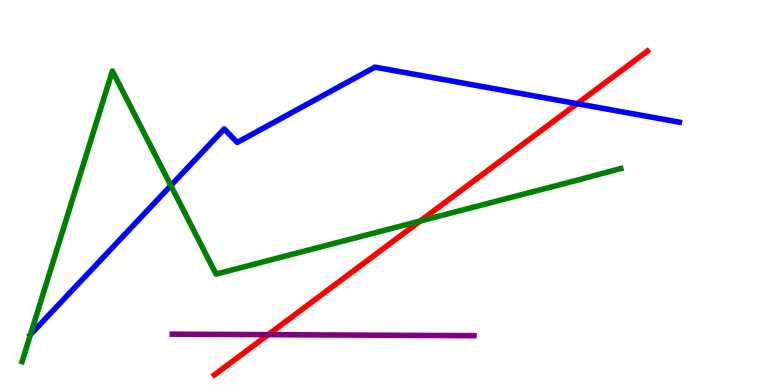[{'lines': ['blue', 'red'], 'intersections': [{'x': 7.45, 'y': 7.31}]}, {'lines': ['green', 'red'], 'intersections': [{'x': 5.42, 'y': 4.26}]}, {'lines': ['purple', 'red'], 'intersections': [{'x': 3.46, 'y': 1.31}]}, {'lines': ['blue', 'green'], 'intersections': [{'x': 0.393, 'y': 1.31}, {'x': 2.2, 'y': 5.18}]}, {'lines': ['blue', 'purple'], 'intersections': []}, {'lines': ['green', 'purple'], 'intersections': []}]